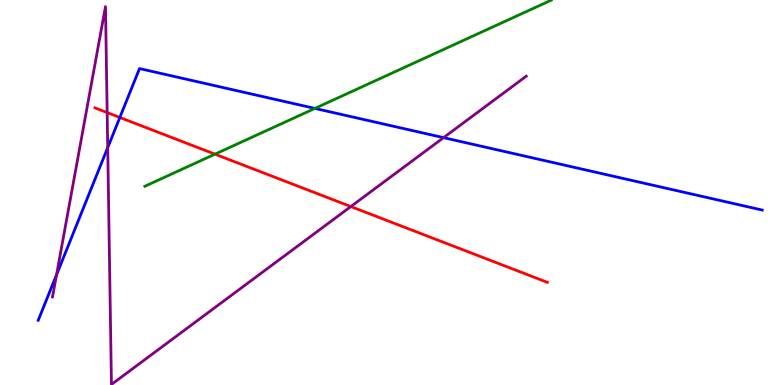[{'lines': ['blue', 'red'], 'intersections': [{'x': 1.55, 'y': 6.95}]}, {'lines': ['green', 'red'], 'intersections': [{'x': 2.77, 'y': 6.0}]}, {'lines': ['purple', 'red'], 'intersections': [{'x': 1.38, 'y': 7.08}, {'x': 4.53, 'y': 4.63}]}, {'lines': ['blue', 'green'], 'intersections': [{'x': 4.06, 'y': 7.18}]}, {'lines': ['blue', 'purple'], 'intersections': [{'x': 0.73, 'y': 2.86}, {'x': 1.39, 'y': 6.17}, {'x': 5.72, 'y': 6.42}]}, {'lines': ['green', 'purple'], 'intersections': []}]